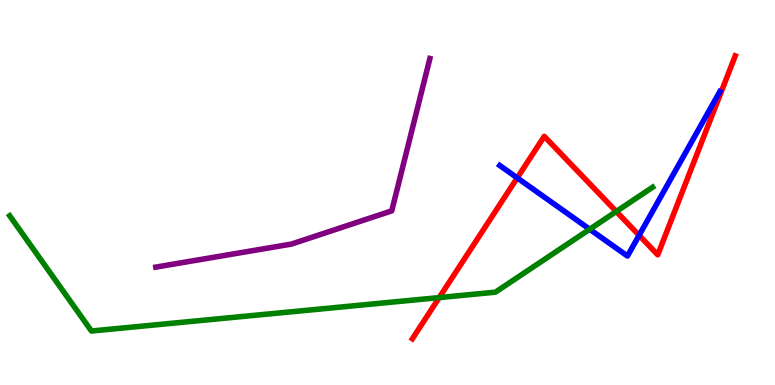[{'lines': ['blue', 'red'], 'intersections': [{'x': 6.67, 'y': 5.38}, {'x': 8.25, 'y': 3.89}]}, {'lines': ['green', 'red'], 'intersections': [{'x': 5.67, 'y': 2.27}, {'x': 7.95, 'y': 4.51}]}, {'lines': ['purple', 'red'], 'intersections': []}, {'lines': ['blue', 'green'], 'intersections': [{'x': 7.61, 'y': 4.05}]}, {'lines': ['blue', 'purple'], 'intersections': []}, {'lines': ['green', 'purple'], 'intersections': []}]